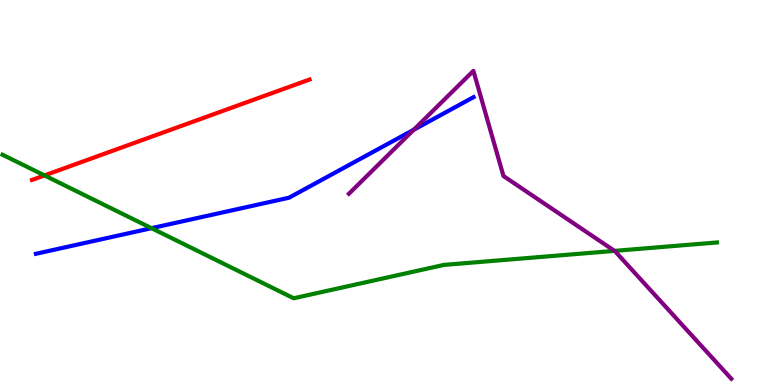[{'lines': ['blue', 'red'], 'intersections': []}, {'lines': ['green', 'red'], 'intersections': [{'x': 0.574, 'y': 5.44}]}, {'lines': ['purple', 'red'], 'intersections': []}, {'lines': ['blue', 'green'], 'intersections': [{'x': 1.95, 'y': 4.07}]}, {'lines': ['blue', 'purple'], 'intersections': [{'x': 5.34, 'y': 6.63}]}, {'lines': ['green', 'purple'], 'intersections': [{'x': 7.93, 'y': 3.48}]}]